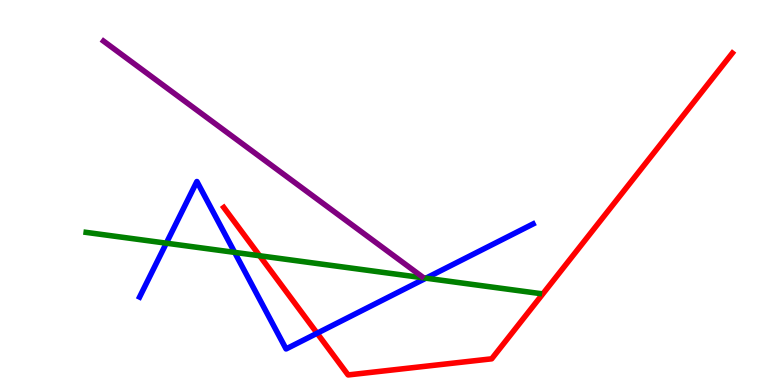[{'lines': ['blue', 'red'], 'intersections': [{'x': 4.09, 'y': 1.34}]}, {'lines': ['green', 'red'], 'intersections': [{'x': 3.35, 'y': 3.36}]}, {'lines': ['purple', 'red'], 'intersections': []}, {'lines': ['blue', 'green'], 'intersections': [{'x': 2.15, 'y': 3.68}, {'x': 3.03, 'y': 3.44}, {'x': 5.5, 'y': 2.77}]}, {'lines': ['blue', 'purple'], 'intersections': []}, {'lines': ['green', 'purple'], 'intersections': []}]